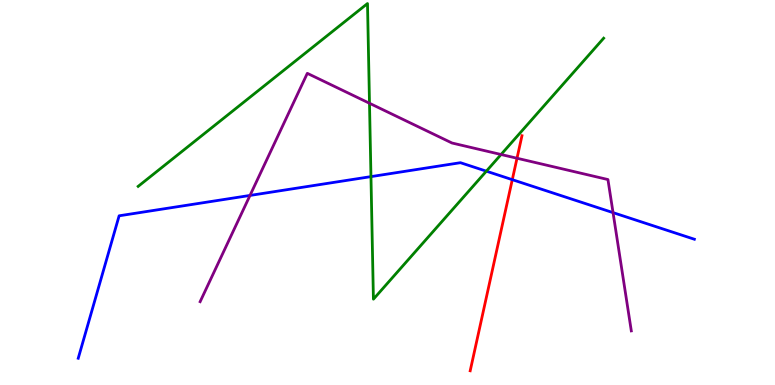[{'lines': ['blue', 'red'], 'intersections': [{'x': 6.61, 'y': 5.33}]}, {'lines': ['green', 'red'], 'intersections': []}, {'lines': ['purple', 'red'], 'intersections': [{'x': 6.67, 'y': 5.89}]}, {'lines': ['blue', 'green'], 'intersections': [{'x': 4.79, 'y': 5.41}, {'x': 6.28, 'y': 5.55}]}, {'lines': ['blue', 'purple'], 'intersections': [{'x': 3.23, 'y': 4.92}, {'x': 7.91, 'y': 4.48}]}, {'lines': ['green', 'purple'], 'intersections': [{'x': 4.77, 'y': 7.32}, {'x': 6.47, 'y': 5.99}]}]